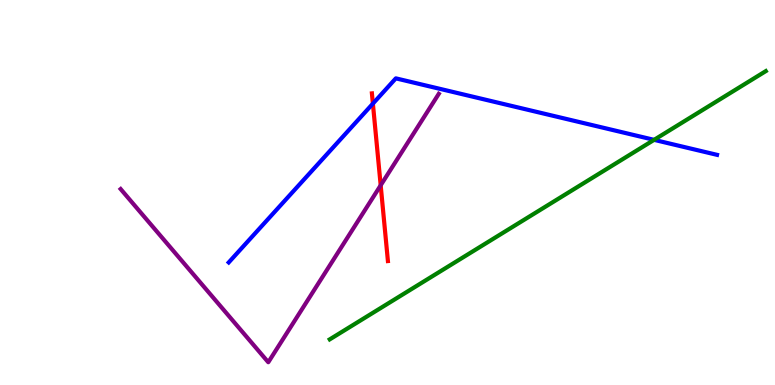[{'lines': ['blue', 'red'], 'intersections': [{'x': 4.81, 'y': 7.31}]}, {'lines': ['green', 'red'], 'intersections': []}, {'lines': ['purple', 'red'], 'intersections': [{'x': 4.91, 'y': 5.19}]}, {'lines': ['blue', 'green'], 'intersections': [{'x': 8.44, 'y': 6.37}]}, {'lines': ['blue', 'purple'], 'intersections': []}, {'lines': ['green', 'purple'], 'intersections': []}]